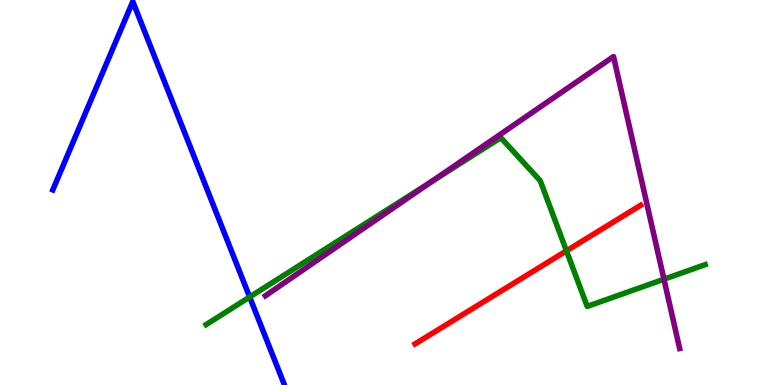[{'lines': ['blue', 'red'], 'intersections': []}, {'lines': ['green', 'red'], 'intersections': [{'x': 7.31, 'y': 3.48}]}, {'lines': ['purple', 'red'], 'intersections': []}, {'lines': ['blue', 'green'], 'intersections': [{'x': 3.22, 'y': 2.29}]}, {'lines': ['blue', 'purple'], 'intersections': []}, {'lines': ['green', 'purple'], 'intersections': [{'x': 5.56, 'y': 5.28}, {'x': 8.57, 'y': 2.75}]}]